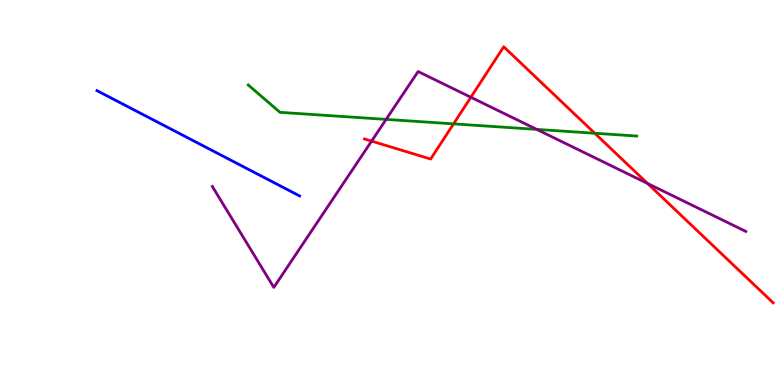[{'lines': ['blue', 'red'], 'intersections': []}, {'lines': ['green', 'red'], 'intersections': [{'x': 5.85, 'y': 6.78}, {'x': 7.67, 'y': 6.54}]}, {'lines': ['purple', 'red'], 'intersections': [{'x': 4.79, 'y': 6.33}, {'x': 6.08, 'y': 7.47}, {'x': 8.36, 'y': 5.23}]}, {'lines': ['blue', 'green'], 'intersections': []}, {'lines': ['blue', 'purple'], 'intersections': []}, {'lines': ['green', 'purple'], 'intersections': [{'x': 4.98, 'y': 6.9}, {'x': 6.93, 'y': 6.64}]}]